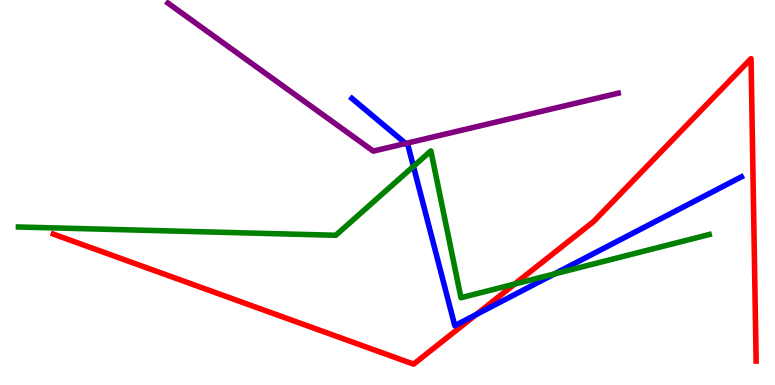[{'lines': ['blue', 'red'], 'intersections': [{'x': 6.14, 'y': 1.83}]}, {'lines': ['green', 'red'], 'intersections': [{'x': 6.64, 'y': 2.62}]}, {'lines': ['purple', 'red'], 'intersections': []}, {'lines': ['blue', 'green'], 'intersections': [{'x': 5.33, 'y': 5.68}, {'x': 7.15, 'y': 2.89}]}, {'lines': ['blue', 'purple'], 'intersections': [{'x': 5.23, 'y': 6.27}]}, {'lines': ['green', 'purple'], 'intersections': []}]